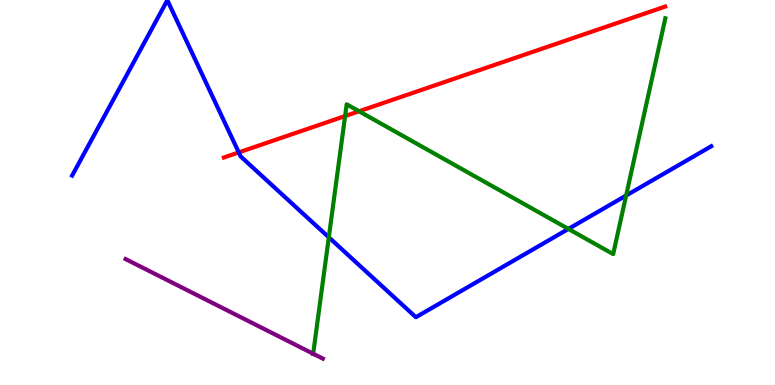[{'lines': ['blue', 'red'], 'intersections': [{'x': 3.08, 'y': 6.04}]}, {'lines': ['green', 'red'], 'intersections': [{'x': 4.45, 'y': 6.99}, {'x': 4.63, 'y': 7.11}]}, {'lines': ['purple', 'red'], 'intersections': []}, {'lines': ['blue', 'green'], 'intersections': [{'x': 4.24, 'y': 3.84}, {'x': 7.33, 'y': 4.05}, {'x': 8.08, 'y': 4.92}]}, {'lines': ['blue', 'purple'], 'intersections': []}, {'lines': ['green', 'purple'], 'intersections': [{'x': 4.04, 'y': 0.812}]}]